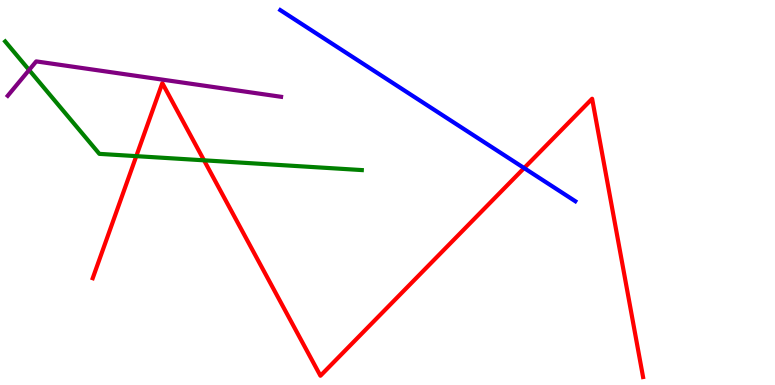[{'lines': ['blue', 'red'], 'intersections': [{'x': 6.76, 'y': 5.63}]}, {'lines': ['green', 'red'], 'intersections': [{'x': 1.76, 'y': 5.94}, {'x': 2.63, 'y': 5.84}]}, {'lines': ['purple', 'red'], 'intersections': []}, {'lines': ['blue', 'green'], 'intersections': []}, {'lines': ['blue', 'purple'], 'intersections': []}, {'lines': ['green', 'purple'], 'intersections': [{'x': 0.376, 'y': 8.18}]}]